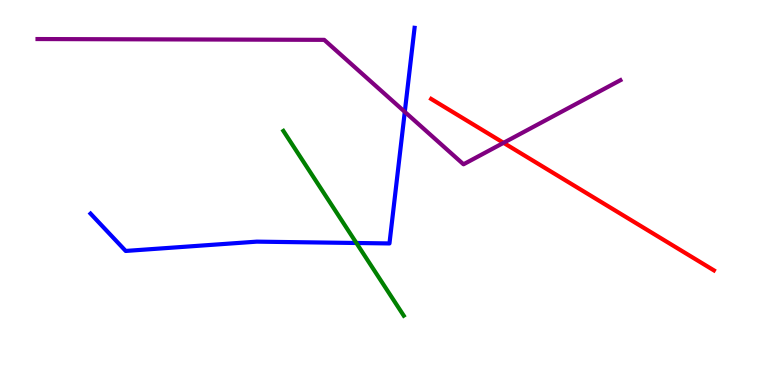[{'lines': ['blue', 'red'], 'intersections': []}, {'lines': ['green', 'red'], 'intersections': []}, {'lines': ['purple', 'red'], 'intersections': [{'x': 6.5, 'y': 6.29}]}, {'lines': ['blue', 'green'], 'intersections': [{'x': 4.6, 'y': 3.69}]}, {'lines': ['blue', 'purple'], 'intersections': [{'x': 5.22, 'y': 7.1}]}, {'lines': ['green', 'purple'], 'intersections': []}]